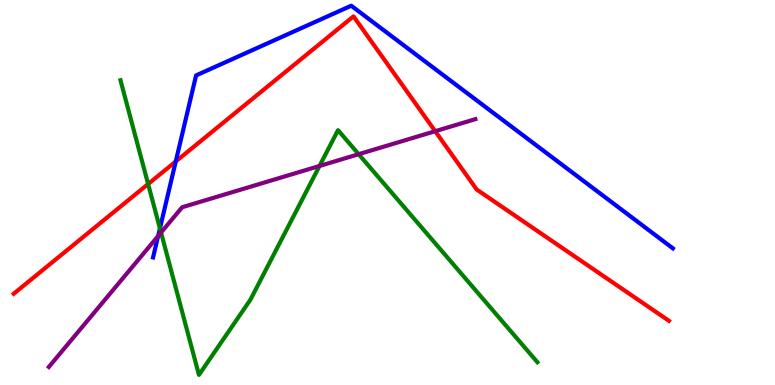[{'lines': ['blue', 'red'], 'intersections': [{'x': 2.27, 'y': 5.81}]}, {'lines': ['green', 'red'], 'intersections': [{'x': 1.91, 'y': 5.22}]}, {'lines': ['purple', 'red'], 'intersections': [{'x': 5.62, 'y': 6.59}]}, {'lines': ['blue', 'green'], 'intersections': [{'x': 2.06, 'y': 4.07}]}, {'lines': ['blue', 'purple'], 'intersections': [{'x': 2.04, 'y': 3.87}]}, {'lines': ['green', 'purple'], 'intersections': [{'x': 2.08, 'y': 3.96}, {'x': 4.12, 'y': 5.69}, {'x': 4.63, 'y': 5.99}]}]